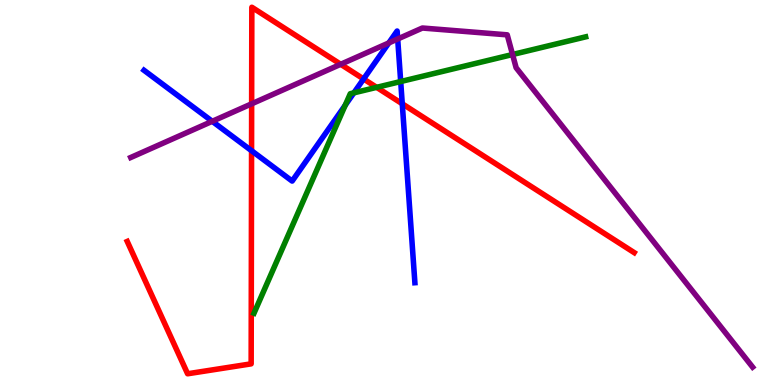[{'lines': ['blue', 'red'], 'intersections': [{'x': 3.25, 'y': 6.09}, {'x': 4.69, 'y': 7.95}, {'x': 5.19, 'y': 7.3}]}, {'lines': ['green', 'red'], 'intersections': [{'x': 4.86, 'y': 7.73}]}, {'lines': ['purple', 'red'], 'intersections': [{'x': 3.25, 'y': 7.3}, {'x': 4.4, 'y': 8.33}]}, {'lines': ['blue', 'green'], 'intersections': [{'x': 4.45, 'y': 7.27}, {'x': 4.57, 'y': 7.59}, {'x': 5.17, 'y': 7.88}]}, {'lines': ['blue', 'purple'], 'intersections': [{'x': 2.74, 'y': 6.85}, {'x': 5.02, 'y': 8.89}, {'x': 5.13, 'y': 8.99}]}, {'lines': ['green', 'purple'], 'intersections': [{'x': 6.61, 'y': 8.58}]}]